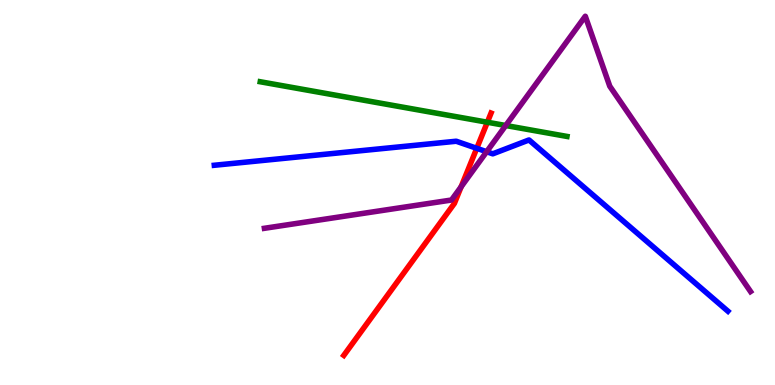[{'lines': ['blue', 'red'], 'intersections': [{'x': 6.15, 'y': 6.15}]}, {'lines': ['green', 'red'], 'intersections': [{'x': 6.29, 'y': 6.83}]}, {'lines': ['purple', 'red'], 'intersections': [{'x': 5.95, 'y': 5.15}]}, {'lines': ['blue', 'green'], 'intersections': []}, {'lines': ['blue', 'purple'], 'intersections': [{'x': 6.28, 'y': 6.06}]}, {'lines': ['green', 'purple'], 'intersections': [{'x': 6.53, 'y': 6.74}]}]